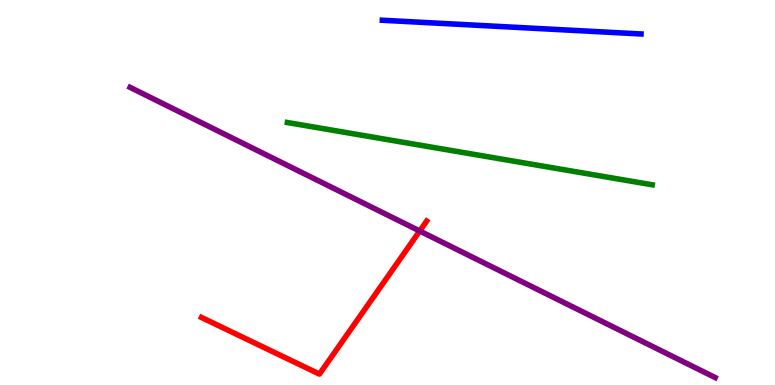[{'lines': ['blue', 'red'], 'intersections': []}, {'lines': ['green', 'red'], 'intersections': []}, {'lines': ['purple', 'red'], 'intersections': [{'x': 5.42, 'y': 4.0}]}, {'lines': ['blue', 'green'], 'intersections': []}, {'lines': ['blue', 'purple'], 'intersections': []}, {'lines': ['green', 'purple'], 'intersections': []}]